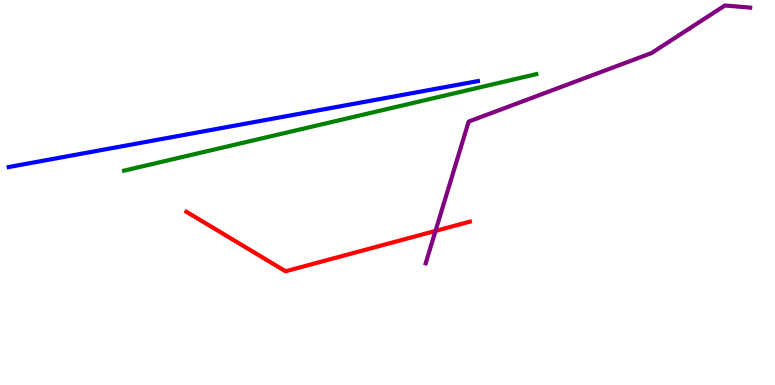[{'lines': ['blue', 'red'], 'intersections': []}, {'lines': ['green', 'red'], 'intersections': []}, {'lines': ['purple', 'red'], 'intersections': [{'x': 5.62, 'y': 4.0}]}, {'lines': ['blue', 'green'], 'intersections': []}, {'lines': ['blue', 'purple'], 'intersections': []}, {'lines': ['green', 'purple'], 'intersections': []}]